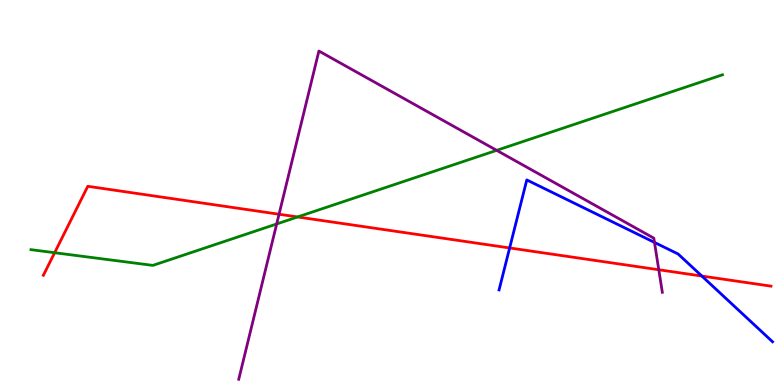[{'lines': ['blue', 'red'], 'intersections': [{'x': 6.58, 'y': 3.56}, {'x': 9.06, 'y': 2.83}]}, {'lines': ['green', 'red'], 'intersections': [{'x': 0.705, 'y': 3.44}, {'x': 3.84, 'y': 4.36}]}, {'lines': ['purple', 'red'], 'intersections': [{'x': 3.6, 'y': 4.44}, {'x': 8.5, 'y': 2.99}]}, {'lines': ['blue', 'green'], 'intersections': []}, {'lines': ['blue', 'purple'], 'intersections': [{'x': 8.45, 'y': 3.7}]}, {'lines': ['green', 'purple'], 'intersections': [{'x': 3.57, 'y': 4.18}, {'x': 6.41, 'y': 6.09}]}]